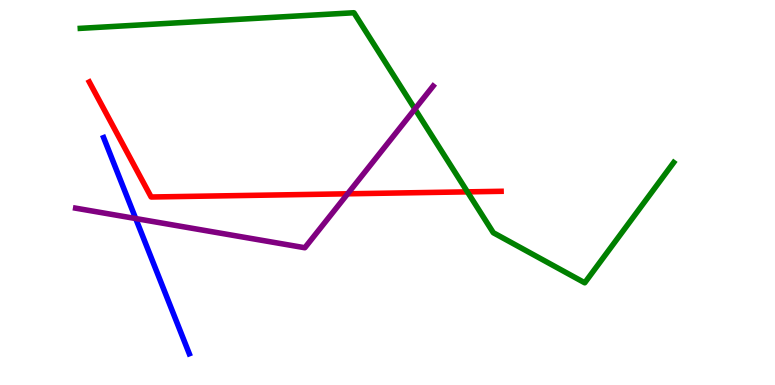[{'lines': ['blue', 'red'], 'intersections': []}, {'lines': ['green', 'red'], 'intersections': [{'x': 6.03, 'y': 5.02}]}, {'lines': ['purple', 'red'], 'intersections': [{'x': 4.49, 'y': 4.97}]}, {'lines': ['blue', 'green'], 'intersections': []}, {'lines': ['blue', 'purple'], 'intersections': [{'x': 1.75, 'y': 4.32}]}, {'lines': ['green', 'purple'], 'intersections': [{'x': 5.35, 'y': 7.17}]}]